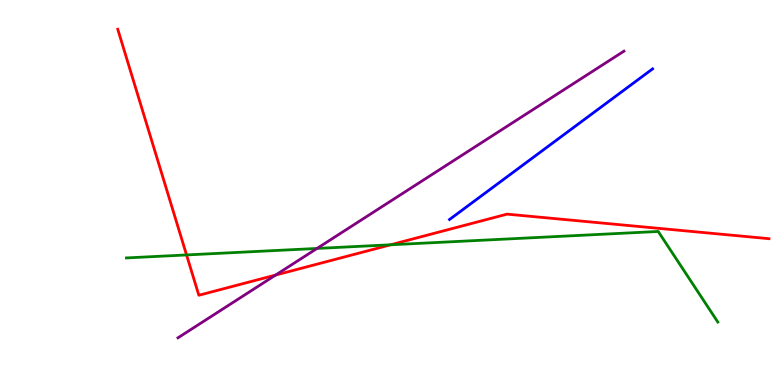[{'lines': ['blue', 'red'], 'intersections': []}, {'lines': ['green', 'red'], 'intersections': [{'x': 2.41, 'y': 3.38}, {'x': 5.04, 'y': 3.64}]}, {'lines': ['purple', 'red'], 'intersections': [{'x': 3.56, 'y': 2.86}]}, {'lines': ['blue', 'green'], 'intersections': []}, {'lines': ['blue', 'purple'], 'intersections': []}, {'lines': ['green', 'purple'], 'intersections': [{'x': 4.09, 'y': 3.55}]}]